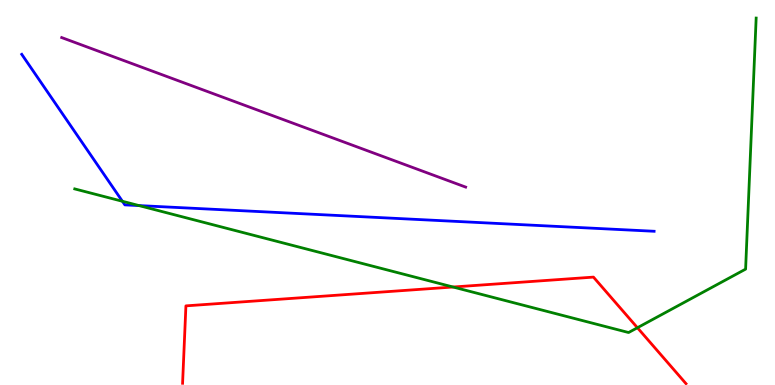[{'lines': ['blue', 'red'], 'intersections': []}, {'lines': ['green', 'red'], 'intersections': [{'x': 5.85, 'y': 2.55}, {'x': 8.22, 'y': 1.49}]}, {'lines': ['purple', 'red'], 'intersections': []}, {'lines': ['blue', 'green'], 'intersections': [{'x': 1.58, 'y': 4.77}, {'x': 1.79, 'y': 4.66}]}, {'lines': ['blue', 'purple'], 'intersections': []}, {'lines': ['green', 'purple'], 'intersections': []}]